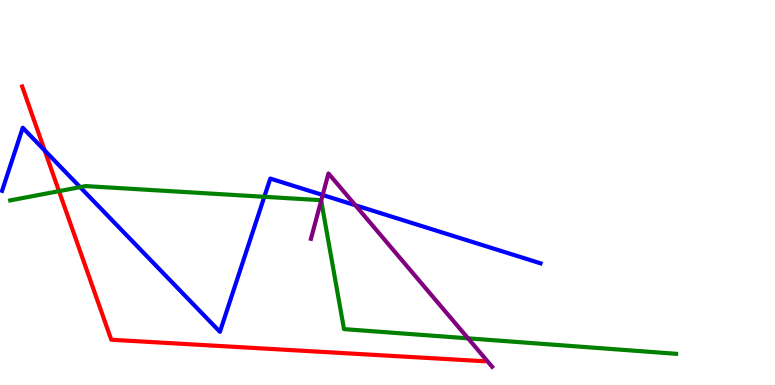[{'lines': ['blue', 'red'], 'intersections': [{'x': 0.577, 'y': 6.09}]}, {'lines': ['green', 'red'], 'intersections': [{'x': 0.761, 'y': 5.04}]}, {'lines': ['purple', 'red'], 'intersections': []}, {'lines': ['blue', 'green'], 'intersections': [{'x': 1.03, 'y': 5.14}, {'x': 3.41, 'y': 4.89}]}, {'lines': ['blue', 'purple'], 'intersections': [{'x': 4.16, 'y': 4.93}, {'x': 4.59, 'y': 4.67}]}, {'lines': ['green', 'purple'], 'intersections': [{'x': 4.14, 'y': 4.79}, {'x': 6.04, 'y': 1.21}]}]